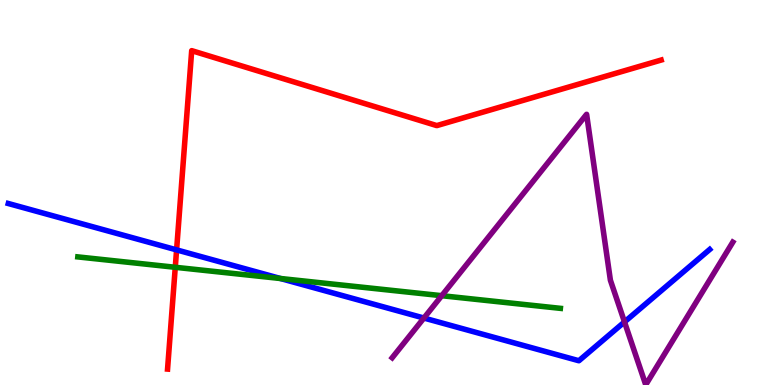[{'lines': ['blue', 'red'], 'intersections': [{'x': 2.28, 'y': 3.51}]}, {'lines': ['green', 'red'], 'intersections': [{'x': 2.26, 'y': 3.06}]}, {'lines': ['purple', 'red'], 'intersections': []}, {'lines': ['blue', 'green'], 'intersections': [{'x': 3.62, 'y': 2.77}]}, {'lines': ['blue', 'purple'], 'intersections': [{'x': 5.47, 'y': 1.74}, {'x': 8.06, 'y': 1.64}]}, {'lines': ['green', 'purple'], 'intersections': [{'x': 5.7, 'y': 2.32}]}]